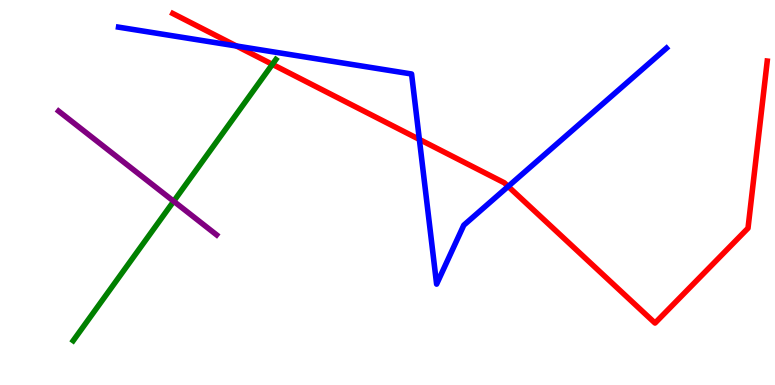[{'lines': ['blue', 'red'], 'intersections': [{'x': 3.05, 'y': 8.81}, {'x': 5.41, 'y': 6.38}, {'x': 6.56, 'y': 5.16}]}, {'lines': ['green', 'red'], 'intersections': [{'x': 3.51, 'y': 8.33}]}, {'lines': ['purple', 'red'], 'intersections': []}, {'lines': ['blue', 'green'], 'intersections': []}, {'lines': ['blue', 'purple'], 'intersections': []}, {'lines': ['green', 'purple'], 'intersections': [{'x': 2.24, 'y': 4.77}]}]